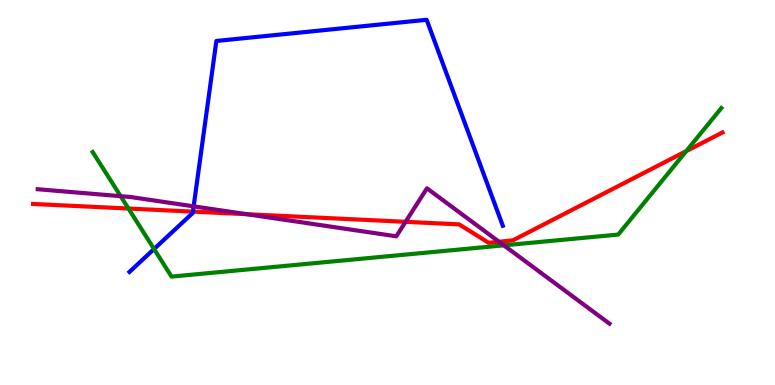[{'lines': ['blue', 'red'], 'intersections': [{'x': 2.49, 'y': 4.5}]}, {'lines': ['green', 'red'], 'intersections': [{'x': 1.66, 'y': 4.58}, {'x': 8.85, 'y': 6.07}]}, {'lines': ['purple', 'red'], 'intersections': [{'x': 3.18, 'y': 4.44}, {'x': 5.23, 'y': 4.24}, {'x': 6.44, 'y': 3.72}]}, {'lines': ['blue', 'green'], 'intersections': [{'x': 1.99, 'y': 3.53}]}, {'lines': ['blue', 'purple'], 'intersections': [{'x': 2.5, 'y': 4.64}]}, {'lines': ['green', 'purple'], 'intersections': [{'x': 1.56, 'y': 4.9}, {'x': 6.5, 'y': 3.63}]}]